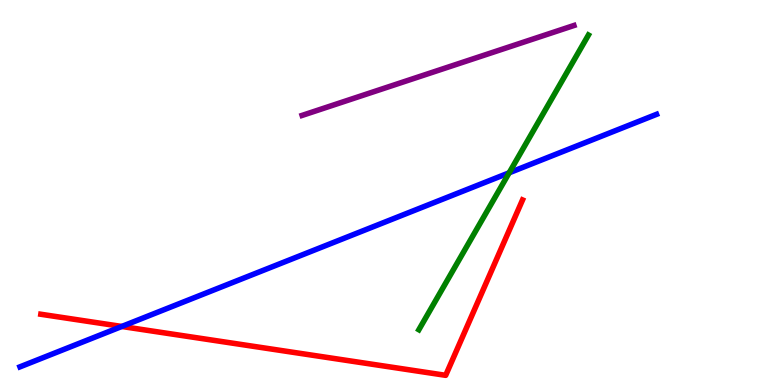[{'lines': ['blue', 'red'], 'intersections': [{'x': 1.57, 'y': 1.52}]}, {'lines': ['green', 'red'], 'intersections': []}, {'lines': ['purple', 'red'], 'intersections': []}, {'lines': ['blue', 'green'], 'intersections': [{'x': 6.57, 'y': 5.51}]}, {'lines': ['blue', 'purple'], 'intersections': []}, {'lines': ['green', 'purple'], 'intersections': []}]